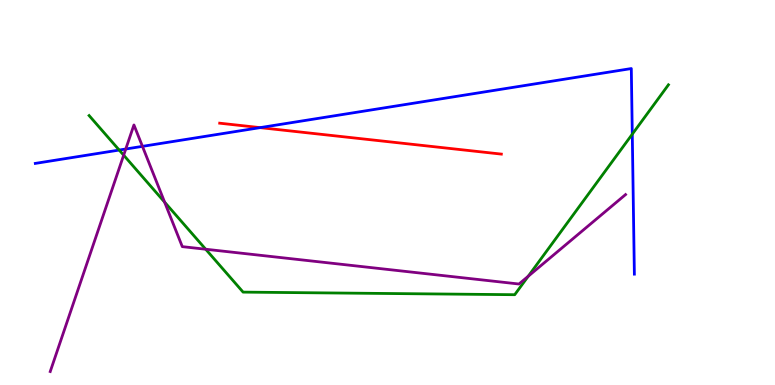[{'lines': ['blue', 'red'], 'intersections': [{'x': 3.36, 'y': 6.69}]}, {'lines': ['green', 'red'], 'intersections': []}, {'lines': ['purple', 'red'], 'intersections': []}, {'lines': ['blue', 'green'], 'intersections': [{'x': 1.54, 'y': 6.1}, {'x': 8.16, 'y': 6.52}]}, {'lines': ['blue', 'purple'], 'intersections': [{'x': 1.62, 'y': 6.13}, {'x': 1.84, 'y': 6.2}]}, {'lines': ['green', 'purple'], 'intersections': [{'x': 1.6, 'y': 5.97}, {'x': 2.12, 'y': 4.75}, {'x': 2.65, 'y': 3.53}, {'x': 6.82, 'y': 2.82}]}]